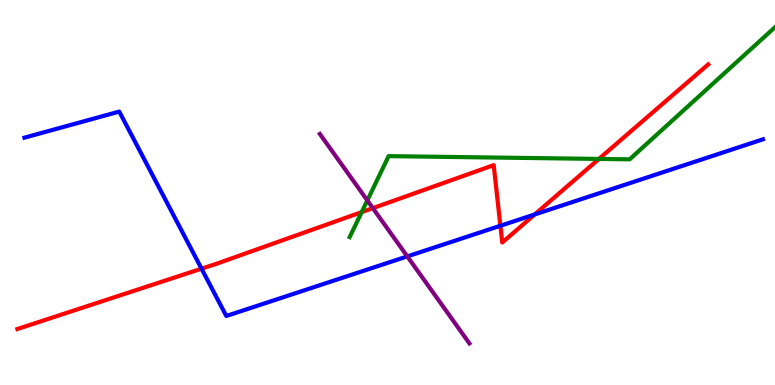[{'lines': ['blue', 'red'], 'intersections': [{'x': 2.6, 'y': 3.02}, {'x': 6.46, 'y': 4.14}, {'x': 6.9, 'y': 4.43}]}, {'lines': ['green', 'red'], 'intersections': [{'x': 4.67, 'y': 4.49}, {'x': 7.73, 'y': 5.87}]}, {'lines': ['purple', 'red'], 'intersections': [{'x': 4.81, 'y': 4.59}]}, {'lines': ['blue', 'green'], 'intersections': []}, {'lines': ['blue', 'purple'], 'intersections': [{'x': 5.26, 'y': 3.34}]}, {'lines': ['green', 'purple'], 'intersections': [{'x': 4.74, 'y': 4.79}]}]